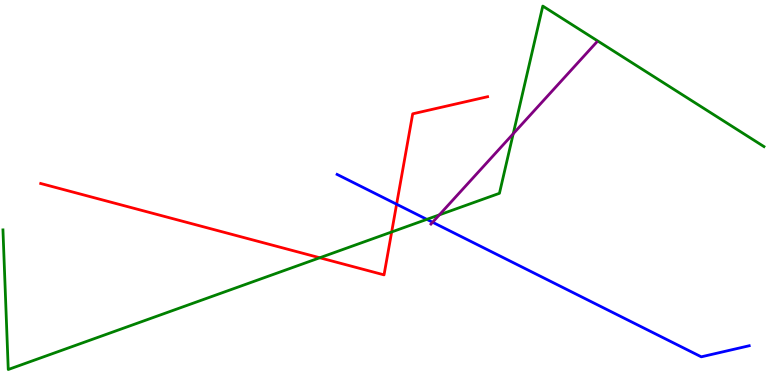[{'lines': ['blue', 'red'], 'intersections': [{'x': 5.12, 'y': 4.7}]}, {'lines': ['green', 'red'], 'intersections': [{'x': 4.13, 'y': 3.3}, {'x': 5.05, 'y': 3.97}]}, {'lines': ['purple', 'red'], 'intersections': []}, {'lines': ['blue', 'green'], 'intersections': [{'x': 5.51, 'y': 4.3}]}, {'lines': ['blue', 'purple'], 'intersections': [{'x': 5.58, 'y': 4.23}]}, {'lines': ['green', 'purple'], 'intersections': [{'x': 5.67, 'y': 4.42}, {'x': 6.62, 'y': 6.53}]}]